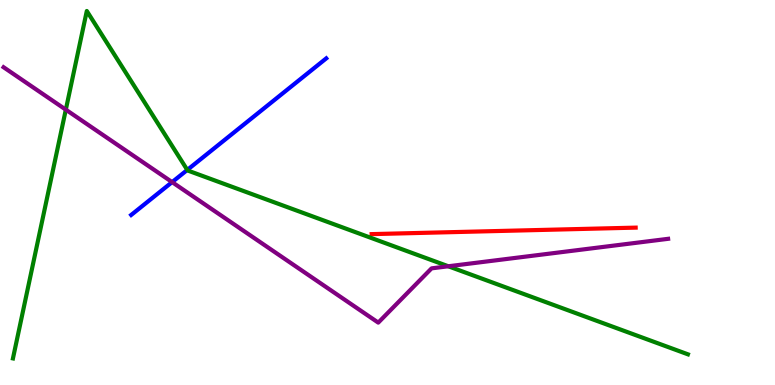[{'lines': ['blue', 'red'], 'intersections': []}, {'lines': ['green', 'red'], 'intersections': []}, {'lines': ['purple', 'red'], 'intersections': []}, {'lines': ['blue', 'green'], 'intersections': [{'x': 2.42, 'y': 5.59}]}, {'lines': ['blue', 'purple'], 'intersections': [{'x': 2.22, 'y': 5.27}]}, {'lines': ['green', 'purple'], 'intersections': [{'x': 0.849, 'y': 7.15}, {'x': 5.78, 'y': 3.08}]}]